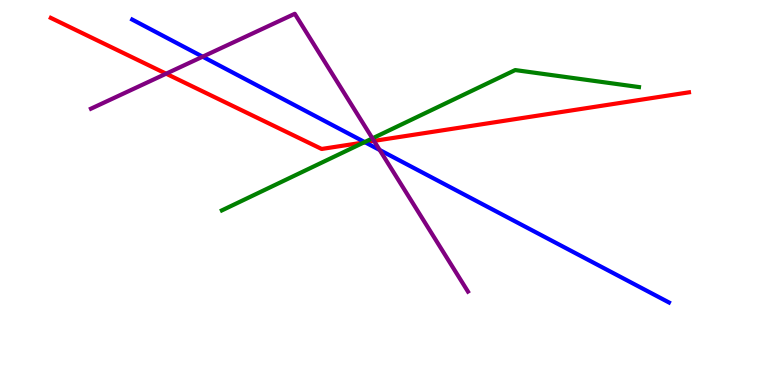[{'lines': ['blue', 'red'], 'intersections': [{'x': 4.71, 'y': 6.3}]}, {'lines': ['green', 'red'], 'intersections': [{'x': 4.7, 'y': 6.3}]}, {'lines': ['purple', 'red'], 'intersections': [{'x': 2.14, 'y': 8.09}, {'x': 4.83, 'y': 6.34}]}, {'lines': ['blue', 'green'], 'intersections': [{'x': 4.71, 'y': 6.31}]}, {'lines': ['blue', 'purple'], 'intersections': [{'x': 2.61, 'y': 8.53}, {'x': 4.9, 'y': 6.1}]}, {'lines': ['green', 'purple'], 'intersections': [{'x': 4.81, 'y': 6.41}]}]